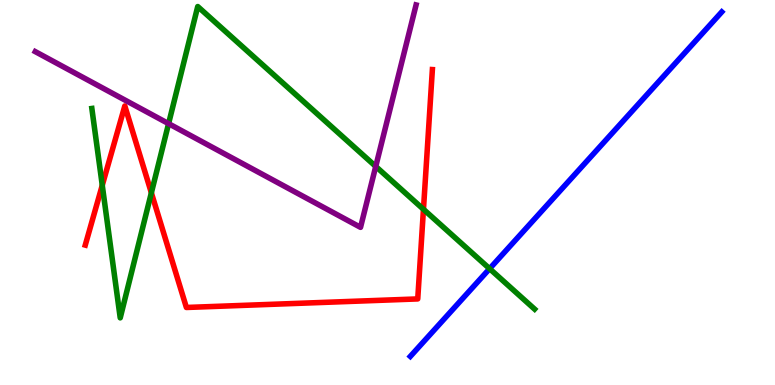[{'lines': ['blue', 'red'], 'intersections': []}, {'lines': ['green', 'red'], 'intersections': [{'x': 1.32, 'y': 5.19}, {'x': 1.95, 'y': 4.99}, {'x': 5.46, 'y': 4.56}]}, {'lines': ['purple', 'red'], 'intersections': []}, {'lines': ['blue', 'green'], 'intersections': [{'x': 6.32, 'y': 3.02}]}, {'lines': ['blue', 'purple'], 'intersections': []}, {'lines': ['green', 'purple'], 'intersections': [{'x': 2.18, 'y': 6.79}, {'x': 4.85, 'y': 5.68}]}]